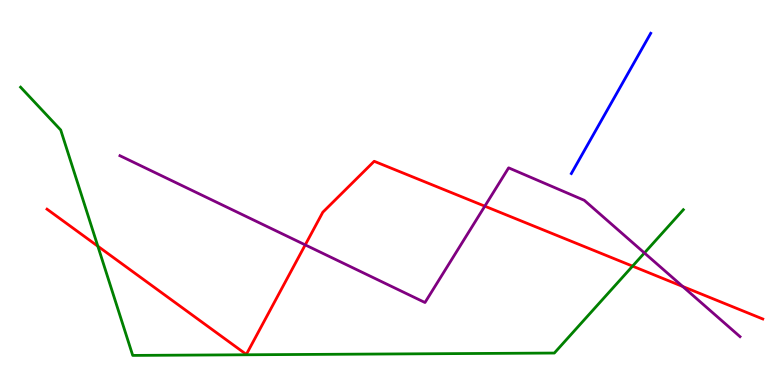[{'lines': ['blue', 'red'], 'intersections': []}, {'lines': ['green', 'red'], 'intersections': [{'x': 1.26, 'y': 3.6}, {'x': 8.16, 'y': 3.09}]}, {'lines': ['purple', 'red'], 'intersections': [{'x': 3.94, 'y': 3.64}, {'x': 6.26, 'y': 4.64}, {'x': 8.81, 'y': 2.56}]}, {'lines': ['blue', 'green'], 'intersections': []}, {'lines': ['blue', 'purple'], 'intersections': []}, {'lines': ['green', 'purple'], 'intersections': [{'x': 8.32, 'y': 3.43}]}]